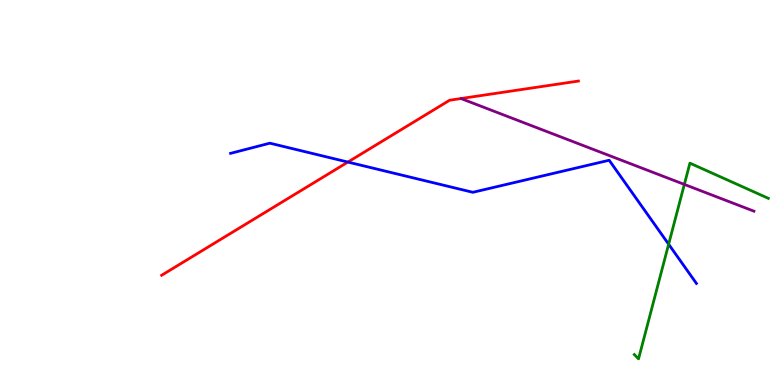[{'lines': ['blue', 'red'], 'intersections': [{'x': 4.49, 'y': 5.79}]}, {'lines': ['green', 'red'], 'intersections': []}, {'lines': ['purple', 'red'], 'intersections': []}, {'lines': ['blue', 'green'], 'intersections': [{'x': 8.63, 'y': 3.66}]}, {'lines': ['blue', 'purple'], 'intersections': []}, {'lines': ['green', 'purple'], 'intersections': [{'x': 8.83, 'y': 5.21}]}]